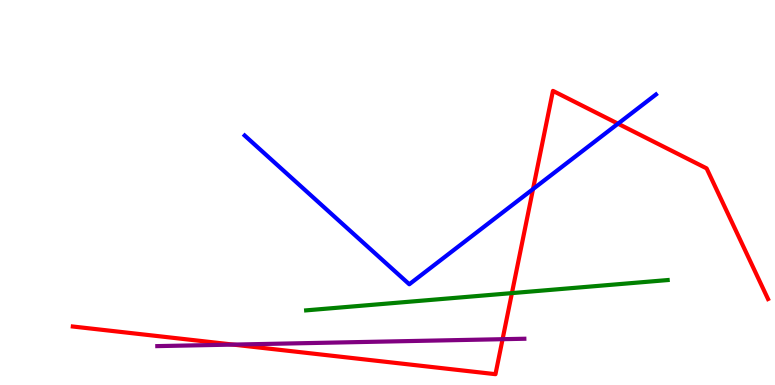[{'lines': ['blue', 'red'], 'intersections': [{'x': 6.88, 'y': 5.09}, {'x': 7.97, 'y': 6.79}]}, {'lines': ['green', 'red'], 'intersections': [{'x': 6.61, 'y': 2.39}]}, {'lines': ['purple', 'red'], 'intersections': [{'x': 3.01, 'y': 1.05}, {'x': 6.48, 'y': 1.19}]}, {'lines': ['blue', 'green'], 'intersections': []}, {'lines': ['blue', 'purple'], 'intersections': []}, {'lines': ['green', 'purple'], 'intersections': []}]